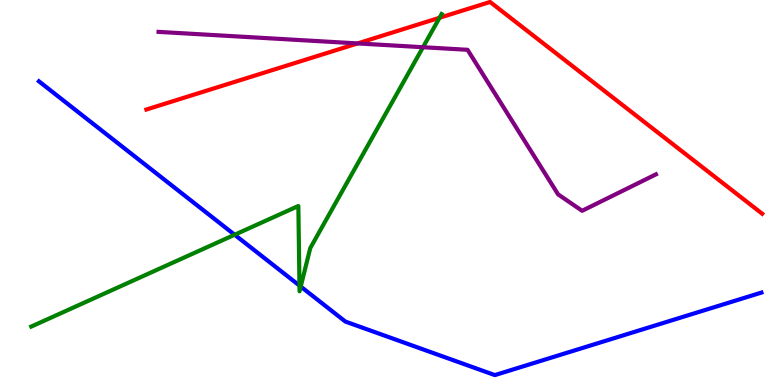[{'lines': ['blue', 'red'], 'intersections': []}, {'lines': ['green', 'red'], 'intersections': [{'x': 5.67, 'y': 9.54}]}, {'lines': ['purple', 'red'], 'intersections': [{'x': 4.61, 'y': 8.87}]}, {'lines': ['blue', 'green'], 'intersections': [{'x': 3.03, 'y': 3.9}, {'x': 3.86, 'y': 2.58}, {'x': 3.88, 'y': 2.56}]}, {'lines': ['blue', 'purple'], 'intersections': []}, {'lines': ['green', 'purple'], 'intersections': [{'x': 5.46, 'y': 8.77}]}]